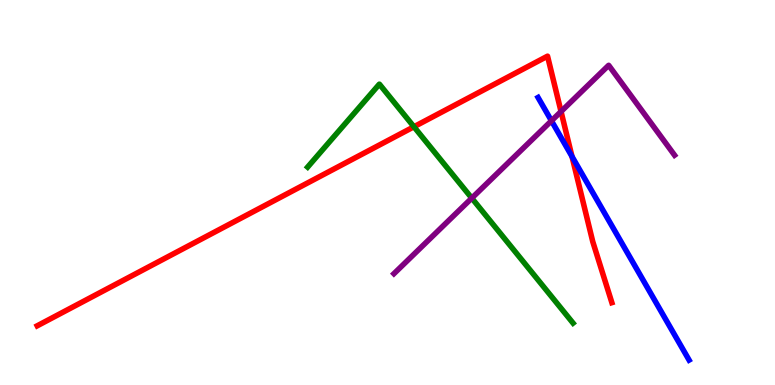[{'lines': ['blue', 'red'], 'intersections': [{'x': 7.38, 'y': 5.93}]}, {'lines': ['green', 'red'], 'intersections': [{'x': 5.34, 'y': 6.71}]}, {'lines': ['purple', 'red'], 'intersections': [{'x': 7.24, 'y': 7.1}]}, {'lines': ['blue', 'green'], 'intersections': []}, {'lines': ['blue', 'purple'], 'intersections': [{'x': 7.12, 'y': 6.86}]}, {'lines': ['green', 'purple'], 'intersections': [{'x': 6.09, 'y': 4.85}]}]